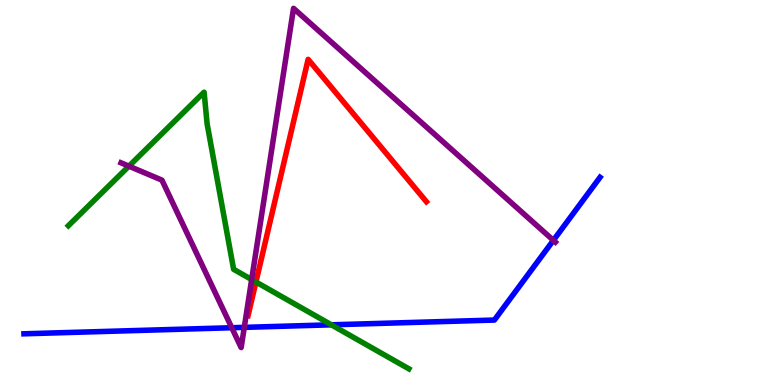[{'lines': ['blue', 'red'], 'intersections': []}, {'lines': ['green', 'red'], 'intersections': [{'x': 3.3, 'y': 2.68}]}, {'lines': ['purple', 'red'], 'intersections': []}, {'lines': ['blue', 'green'], 'intersections': [{'x': 4.28, 'y': 1.56}]}, {'lines': ['blue', 'purple'], 'intersections': [{'x': 2.99, 'y': 1.49}, {'x': 3.15, 'y': 1.5}, {'x': 7.14, 'y': 3.76}]}, {'lines': ['green', 'purple'], 'intersections': [{'x': 1.66, 'y': 5.68}, {'x': 3.25, 'y': 2.74}]}]